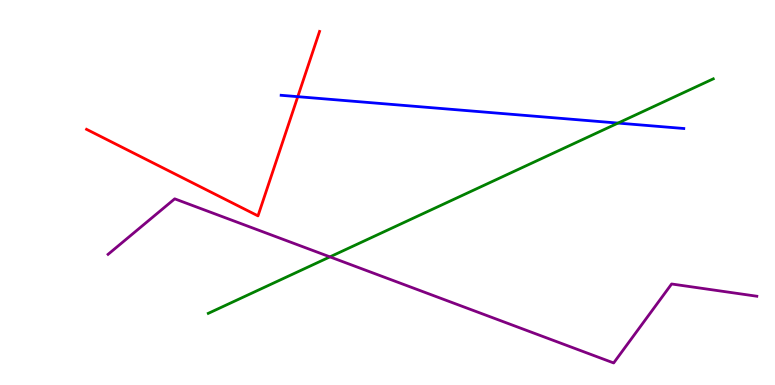[{'lines': ['blue', 'red'], 'intersections': [{'x': 3.84, 'y': 7.49}]}, {'lines': ['green', 'red'], 'intersections': []}, {'lines': ['purple', 'red'], 'intersections': []}, {'lines': ['blue', 'green'], 'intersections': [{'x': 7.97, 'y': 6.8}]}, {'lines': ['blue', 'purple'], 'intersections': []}, {'lines': ['green', 'purple'], 'intersections': [{'x': 4.26, 'y': 3.33}]}]